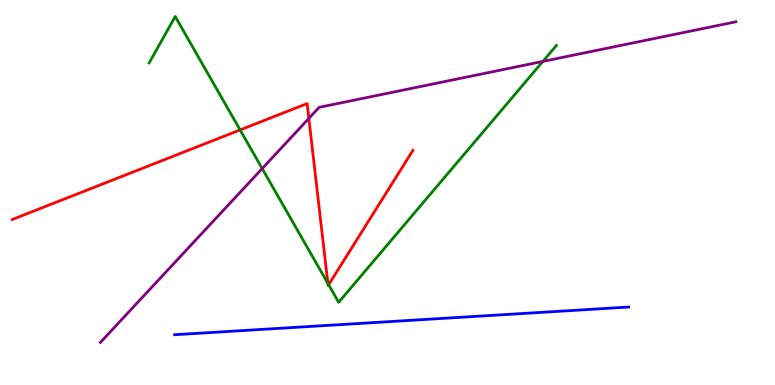[{'lines': ['blue', 'red'], 'intersections': []}, {'lines': ['green', 'red'], 'intersections': [{'x': 3.1, 'y': 6.63}, {'x': 4.23, 'y': 2.64}, {'x': 4.24, 'y': 2.6}]}, {'lines': ['purple', 'red'], 'intersections': [{'x': 3.99, 'y': 6.92}]}, {'lines': ['blue', 'green'], 'intersections': []}, {'lines': ['blue', 'purple'], 'intersections': []}, {'lines': ['green', 'purple'], 'intersections': [{'x': 3.38, 'y': 5.62}, {'x': 7.0, 'y': 8.4}]}]